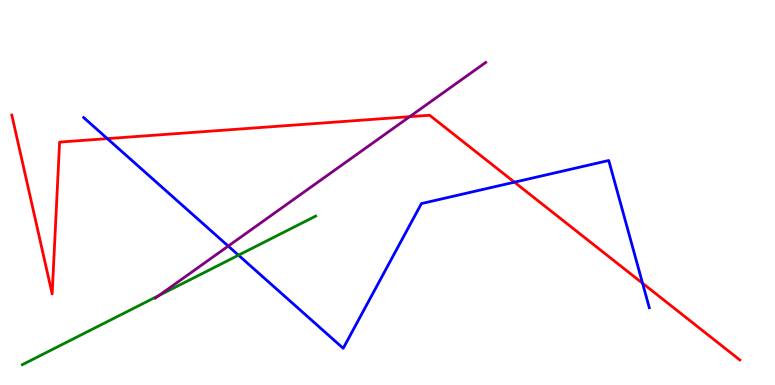[{'lines': ['blue', 'red'], 'intersections': [{'x': 1.39, 'y': 6.4}, {'x': 6.64, 'y': 5.27}, {'x': 8.29, 'y': 2.64}]}, {'lines': ['green', 'red'], 'intersections': []}, {'lines': ['purple', 'red'], 'intersections': [{'x': 5.29, 'y': 6.97}]}, {'lines': ['blue', 'green'], 'intersections': [{'x': 3.08, 'y': 3.37}]}, {'lines': ['blue', 'purple'], 'intersections': [{'x': 2.95, 'y': 3.61}]}, {'lines': ['green', 'purple'], 'intersections': [{'x': 2.05, 'y': 2.33}]}]